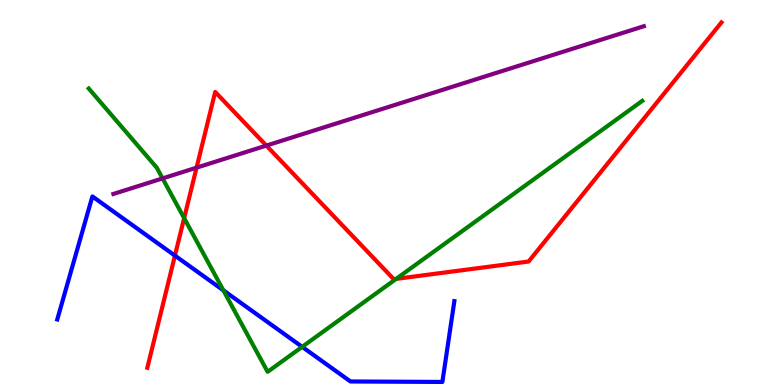[{'lines': ['blue', 'red'], 'intersections': [{'x': 2.26, 'y': 3.36}]}, {'lines': ['green', 'red'], 'intersections': [{'x': 2.38, 'y': 4.33}, {'x': 5.11, 'y': 2.76}]}, {'lines': ['purple', 'red'], 'intersections': [{'x': 2.54, 'y': 5.65}, {'x': 3.44, 'y': 6.22}]}, {'lines': ['blue', 'green'], 'intersections': [{'x': 2.88, 'y': 2.46}, {'x': 3.9, 'y': 0.991}]}, {'lines': ['blue', 'purple'], 'intersections': []}, {'lines': ['green', 'purple'], 'intersections': [{'x': 2.1, 'y': 5.37}]}]